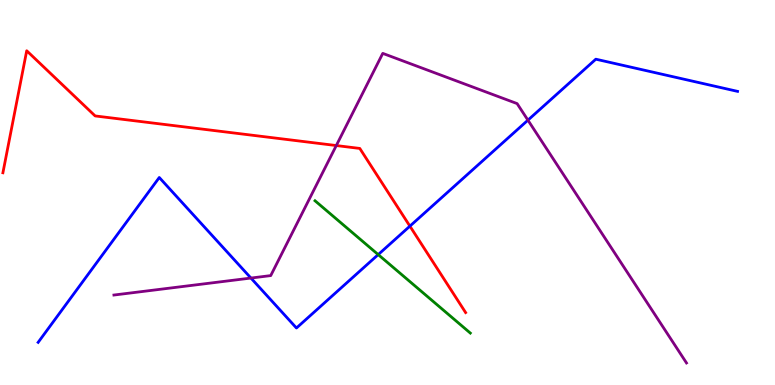[{'lines': ['blue', 'red'], 'intersections': [{'x': 5.29, 'y': 4.13}]}, {'lines': ['green', 'red'], 'intersections': []}, {'lines': ['purple', 'red'], 'intersections': [{'x': 4.34, 'y': 6.22}]}, {'lines': ['blue', 'green'], 'intersections': [{'x': 4.88, 'y': 3.39}]}, {'lines': ['blue', 'purple'], 'intersections': [{'x': 3.24, 'y': 2.78}, {'x': 6.81, 'y': 6.88}]}, {'lines': ['green', 'purple'], 'intersections': []}]